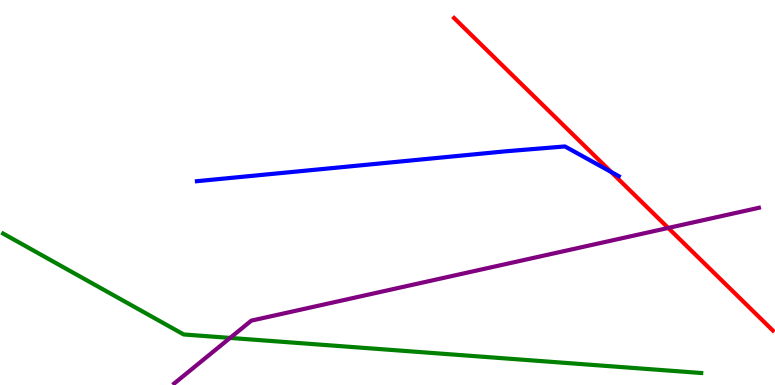[{'lines': ['blue', 'red'], 'intersections': [{'x': 7.89, 'y': 5.53}]}, {'lines': ['green', 'red'], 'intersections': []}, {'lines': ['purple', 'red'], 'intersections': [{'x': 8.62, 'y': 4.08}]}, {'lines': ['blue', 'green'], 'intersections': []}, {'lines': ['blue', 'purple'], 'intersections': []}, {'lines': ['green', 'purple'], 'intersections': [{'x': 2.97, 'y': 1.22}]}]